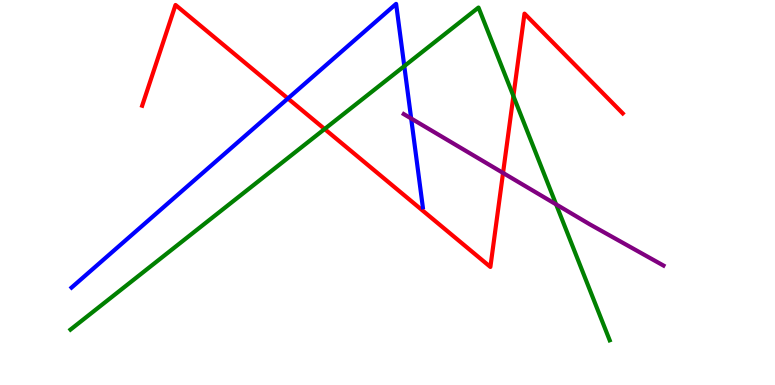[{'lines': ['blue', 'red'], 'intersections': [{'x': 3.71, 'y': 7.44}]}, {'lines': ['green', 'red'], 'intersections': [{'x': 4.19, 'y': 6.65}, {'x': 6.62, 'y': 7.51}]}, {'lines': ['purple', 'red'], 'intersections': [{'x': 6.49, 'y': 5.51}]}, {'lines': ['blue', 'green'], 'intersections': [{'x': 5.22, 'y': 8.28}]}, {'lines': ['blue', 'purple'], 'intersections': [{'x': 5.31, 'y': 6.92}]}, {'lines': ['green', 'purple'], 'intersections': [{'x': 7.18, 'y': 4.69}]}]